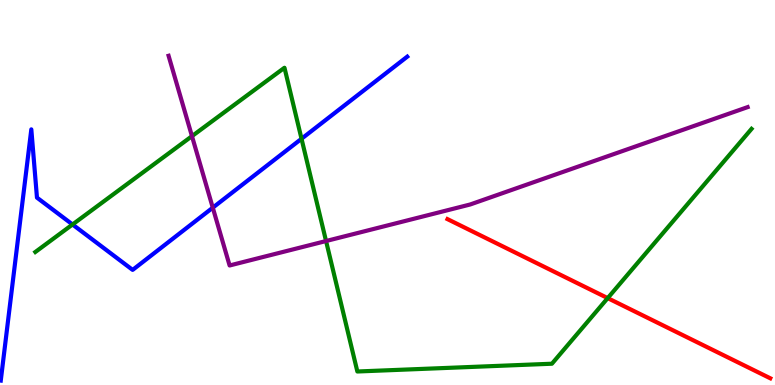[{'lines': ['blue', 'red'], 'intersections': []}, {'lines': ['green', 'red'], 'intersections': [{'x': 7.84, 'y': 2.26}]}, {'lines': ['purple', 'red'], 'intersections': []}, {'lines': ['blue', 'green'], 'intersections': [{'x': 0.936, 'y': 4.17}, {'x': 3.89, 'y': 6.4}]}, {'lines': ['blue', 'purple'], 'intersections': [{'x': 2.75, 'y': 4.61}]}, {'lines': ['green', 'purple'], 'intersections': [{'x': 2.48, 'y': 6.46}, {'x': 4.21, 'y': 3.74}]}]